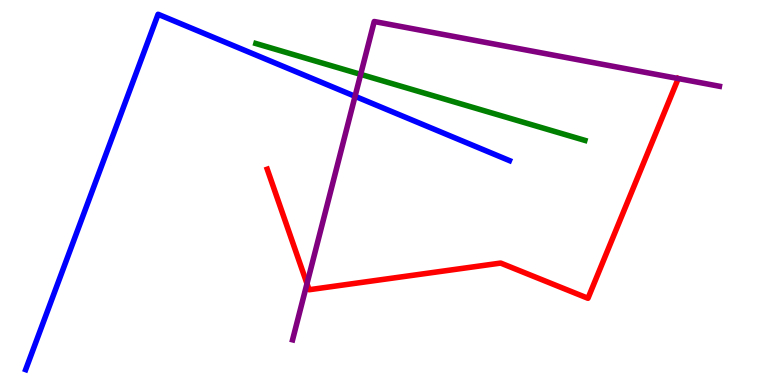[{'lines': ['blue', 'red'], 'intersections': []}, {'lines': ['green', 'red'], 'intersections': []}, {'lines': ['purple', 'red'], 'intersections': [{'x': 3.96, 'y': 2.63}, {'x': 8.75, 'y': 7.96}]}, {'lines': ['blue', 'green'], 'intersections': []}, {'lines': ['blue', 'purple'], 'intersections': [{'x': 4.58, 'y': 7.5}]}, {'lines': ['green', 'purple'], 'intersections': [{'x': 4.65, 'y': 8.07}]}]